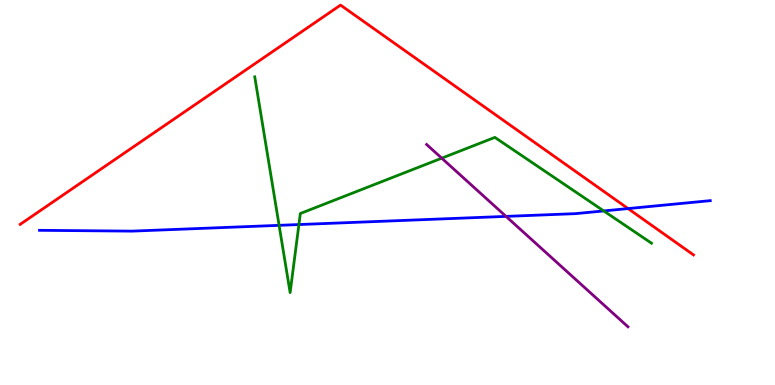[{'lines': ['blue', 'red'], 'intersections': [{'x': 8.1, 'y': 4.58}]}, {'lines': ['green', 'red'], 'intersections': []}, {'lines': ['purple', 'red'], 'intersections': []}, {'lines': ['blue', 'green'], 'intersections': [{'x': 3.6, 'y': 4.15}, {'x': 3.86, 'y': 4.17}, {'x': 7.79, 'y': 4.52}]}, {'lines': ['blue', 'purple'], 'intersections': [{'x': 6.53, 'y': 4.38}]}, {'lines': ['green', 'purple'], 'intersections': [{'x': 5.7, 'y': 5.89}]}]